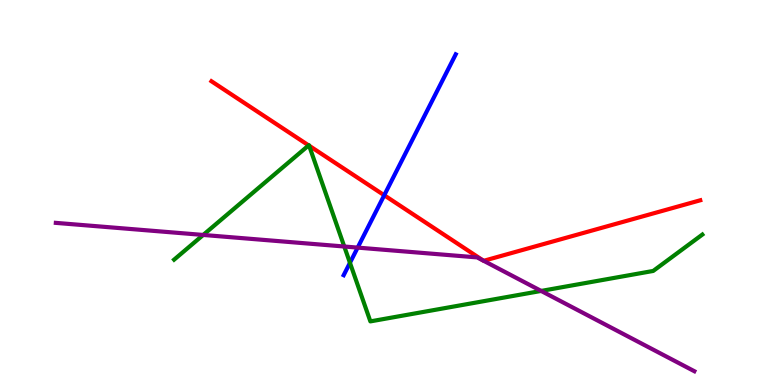[{'lines': ['blue', 'red'], 'intersections': [{'x': 4.96, 'y': 4.93}]}, {'lines': ['green', 'red'], 'intersections': [{'x': 3.98, 'y': 6.22}, {'x': 3.99, 'y': 6.22}]}, {'lines': ['purple', 'red'], 'intersections': [{'x': 6.24, 'y': 3.23}, {'x': 6.24, 'y': 3.23}]}, {'lines': ['blue', 'green'], 'intersections': [{'x': 4.52, 'y': 3.17}]}, {'lines': ['blue', 'purple'], 'intersections': [{'x': 4.62, 'y': 3.57}]}, {'lines': ['green', 'purple'], 'intersections': [{'x': 2.62, 'y': 3.9}, {'x': 4.44, 'y': 3.6}, {'x': 6.98, 'y': 2.44}]}]